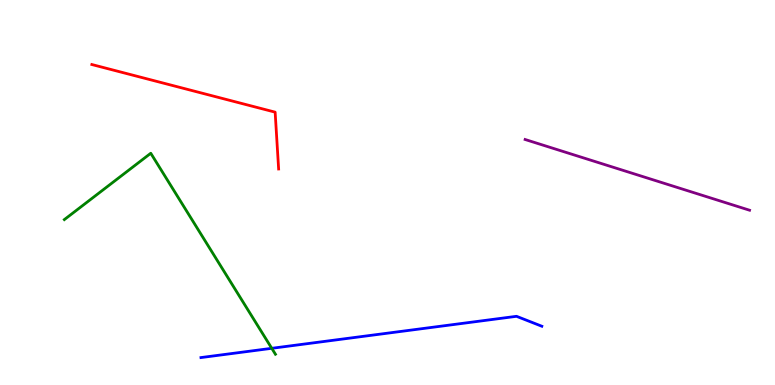[{'lines': ['blue', 'red'], 'intersections': []}, {'lines': ['green', 'red'], 'intersections': []}, {'lines': ['purple', 'red'], 'intersections': []}, {'lines': ['blue', 'green'], 'intersections': [{'x': 3.51, 'y': 0.953}]}, {'lines': ['blue', 'purple'], 'intersections': []}, {'lines': ['green', 'purple'], 'intersections': []}]